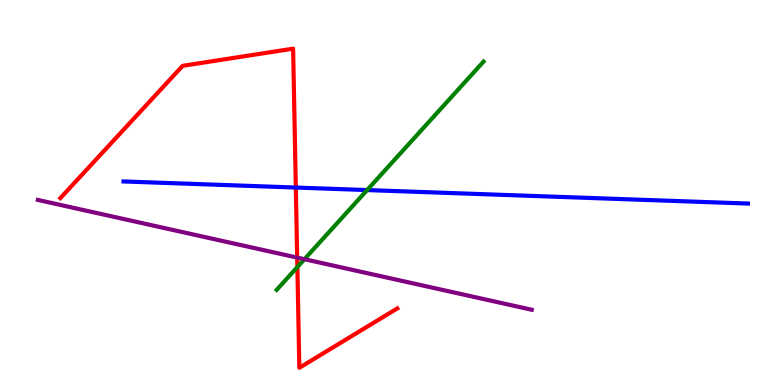[{'lines': ['blue', 'red'], 'intersections': [{'x': 3.82, 'y': 5.13}]}, {'lines': ['green', 'red'], 'intersections': [{'x': 3.84, 'y': 3.06}]}, {'lines': ['purple', 'red'], 'intersections': [{'x': 3.83, 'y': 3.31}]}, {'lines': ['blue', 'green'], 'intersections': [{'x': 4.74, 'y': 5.06}]}, {'lines': ['blue', 'purple'], 'intersections': []}, {'lines': ['green', 'purple'], 'intersections': [{'x': 3.93, 'y': 3.27}]}]